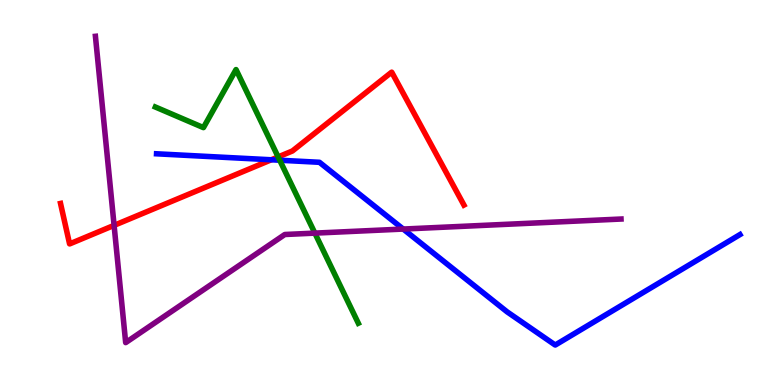[{'lines': ['blue', 'red'], 'intersections': [{'x': 3.5, 'y': 5.85}]}, {'lines': ['green', 'red'], 'intersections': [{'x': 3.59, 'y': 5.92}]}, {'lines': ['purple', 'red'], 'intersections': [{'x': 1.47, 'y': 4.15}]}, {'lines': ['blue', 'green'], 'intersections': [{'x': 3.61, 'y': 5.84}]}, {'lines': ['blue', 'purple'], 'intersections': [{'x': 5.2, 'y': 4.05}]}, {'lines': ['green', 'purple'], 'intersections': [{'x': 4.06, 'y': 3.94}]}]